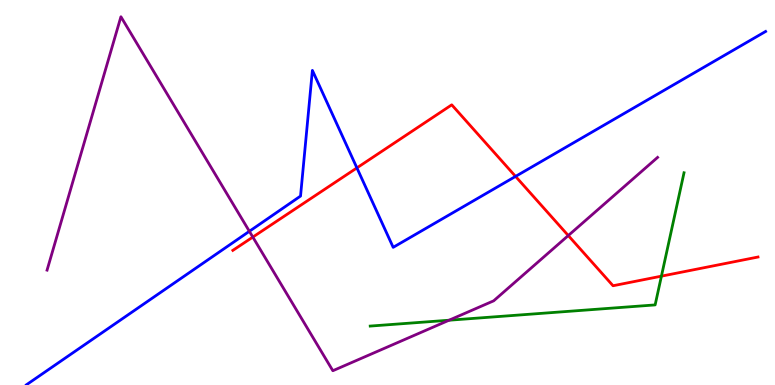[{'lines': ['blue', 'red'], 'intersections': [{'x': 4.61, 'y': 5.64}, {'x': 6.65, 'y': 5.42}]}, {'lines': ['green', 'red'], 'intersections': [{'x': 8.53, 'y': 2.83}]}, {'lines': ['purple', 'red'], 'intersections': [{'x': 3.26, 'y': 3.84}, {'x': 7.33, 'y': 3.88}]}, {'lines': ['blue', 'green'], 'intersections': []}, {'lines': ['blue', 'purple'], 'intersections': [{'x': 3.22, 'y': 3.99}]}, {'lines': ['green', 'purple'], 'intersections': [{'x': 5.79, 'y': 1.68}]}]